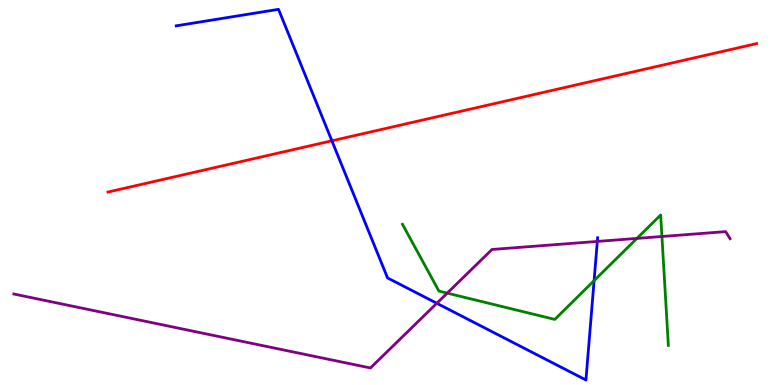[{'lines': ['blue', 'red'], 'intersections': [{'x': 4.28, 'y': 6.34}]}, {'lines': ['green', 'red'], 'intersections': []}, {'lines': ['purple', 'red'], 'intersections': []}, {'lines': ['blue', 'green'], 'intersections': [{'x': 7.67, 'y': 2.71}]}, {'lines': ['blue', 'purple'], 'intersections': [{'x': 5.64, 'y': 2.12}, {'x': 7.71, 'y': 3.73}]}, {'lines': ['green', 'purple'], 'intersections': [{'x': 5.77, 'y': 2.39}, {'x': 8.22, 'y': 3.81}, {'x': 8.54, 'y': 3.86}]}]